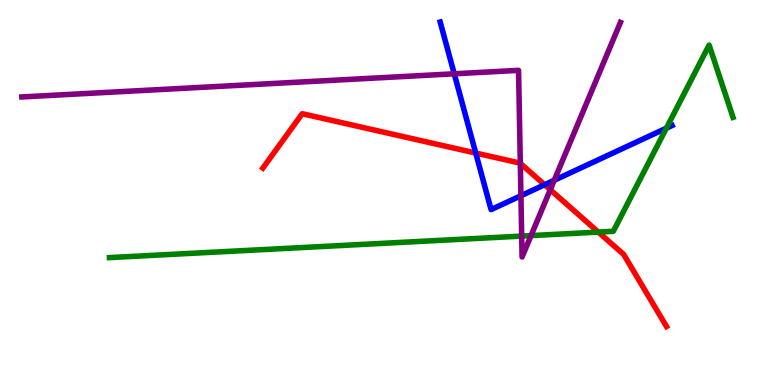[{'lines': ['blue', 'red'], 'intersections': [{'x': 6.14, 'y': 6.02}, {'x': 7.03, 'y': 5.2}]}, {'lines': ['green', 'red'], 'intersections': [{'x': 7.72, 'y': 3.97}]}, {'lines': ['purple', 'red'], 'intersections': [{'x': 6.71, 'y': 5.76}, {'x': 7.1, 'y': 5.07}]}, {'lines': ['blue', 'green'], 'intersections': [{'x': 8.6, 'y': 6.67}]}, {'lines': ['blue', 'purple'], 'intersections': [{'x': 5.86, 'y': 8.08}, {'x': 6.72, 'y': 4.92}, {'x': 7.15, 'y': 5.32}]}, {'lines': ['green', 'purple'], 'intersections': [{'x': 6.73, 'y': 3.87}, {'x': 6.85, 'y': 3.88}]}]